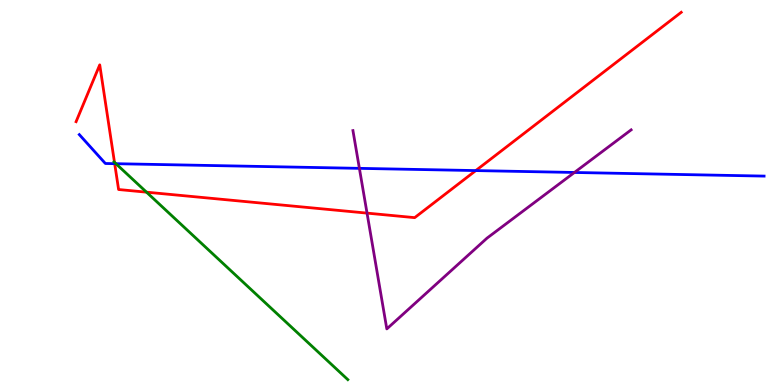[{'lines': ['blue', 'red'], 'intersections': [{'x': 1.48, 'y': 5.75}, {'x': 6.14, 'y': 5.57}]}, {'lines': ['green', 'red'], 'intersections': [{'x': 1.48, 'y': 5.78}, {'x': 1.89, 'y': 5.01}]}, {'lines': ['purple', 'red'], 'intersections': [{'x': 4.74, 'y': 4.46}]}, {'lines': ['blue', 'green'], 'intersections': [{'x': 1.5, 'y': 5.75}]}, {'lines': ['blue', 'purple'], 'intersections': [{'x': 4.64, 'y': 5.63}, {'x': 7.41, 'y': 5.52}]}, {'lines': ['green', 'purple'], 'intersections': []}]